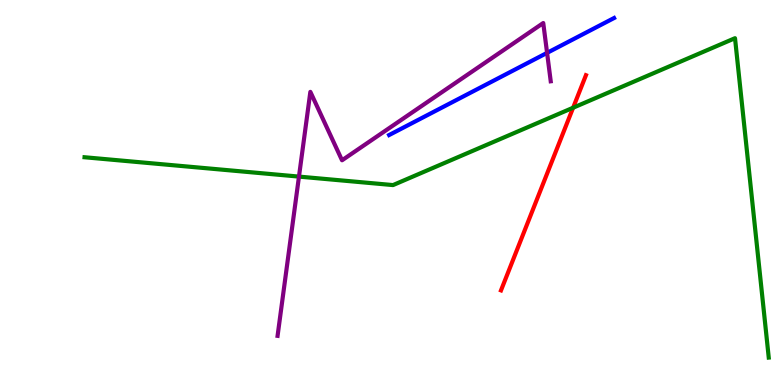[{'lines': ['blue', 'red'], 'intersections': []}, {'lines': ['green', 'red'], 'intersections': [{'x': 7.39, 'y': 7.2}]}, {'lines': ['purple', 'red'], 'intersections': []}, {'lines': ['blue', 'green'], 'intersections': []}, {'lines': ['blue', 'purple'], 'intersections': [{'x': 7.06, 'y': 8.63}]}, {'lines': ['green', 'purple'], 'intersections': [{'x': 3.86, 'y': 5.41}]}]